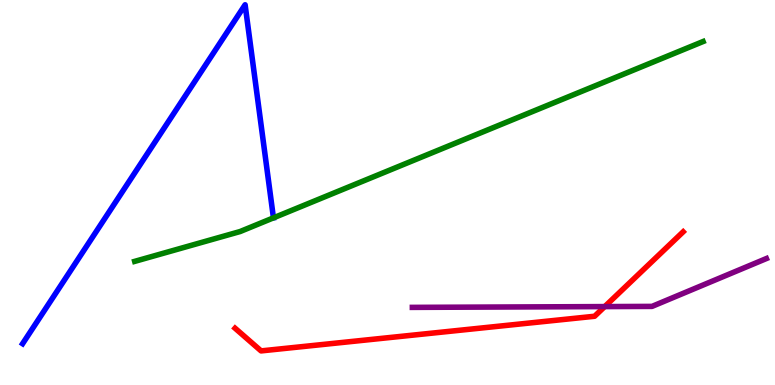[{'lines': ['blue', 'red'], 'intersections': []}, {'lines': ['green', 'red'], 'intersections': []}, {'lines': ['purple', 'red'], 'intersections': [{'x': 7.8, 'y': 2.04}]}, {'lines': ['blue', 'green'], 'intersections': []}, {'lines': ['blue', 'purple'], 'intersections': []}, {'lines': ['green', 'purple'], 'intersections': []}]